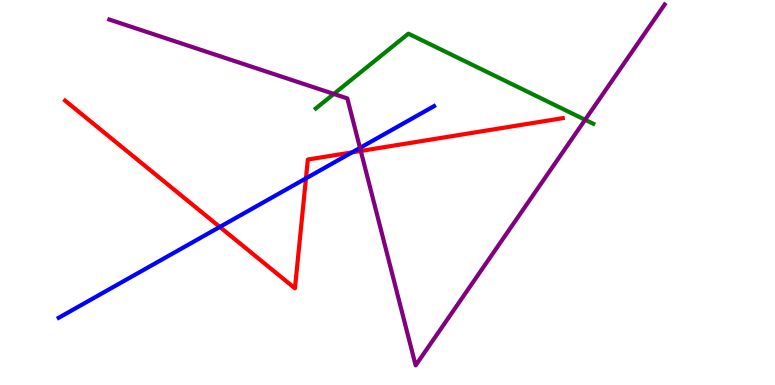[{'lines': ['blue', 'red'], 'intersections': [{'x': 2.84, 'y': 4.11}, {'x': 3.95, 'y': 5.37}, {'x': 4.54, 'y': 6.04}]}, {'lines': ['green', 'red'], 'intersections': []}, {'lines': ['purple', 'red'], 'intersections': [{'x': 4.66, 'y': 6.08}]}, {'lines': ['blue', 'green'], 'intersections': []}, {'lines': ['blue', 'purple'], 'intersections': [{'x': 4.64, 'y': 6.16}]}, {'lines': ['green', 'purple'], 'intersections': [{'x': 4.31, 'y': 7.56}, {'x': 7.55, 'y': 6.89}]}]